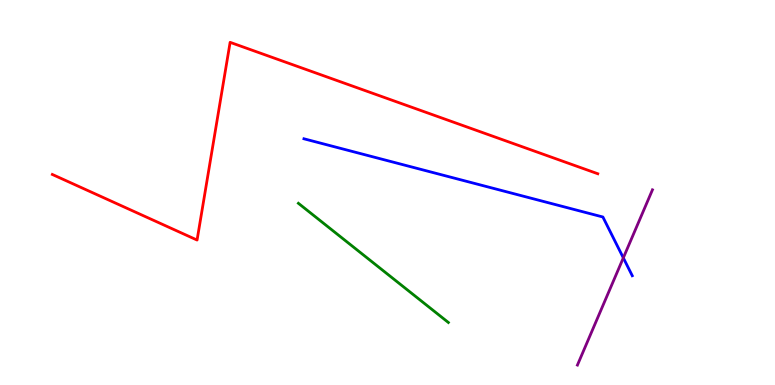[{'lines': ['blue', 'red'], 'intersections': []}, {'lines': ['green', 'red'], 'intersections': []}, {'lines': ['purple', 'red'], 'intersections': []}, {'lines': ['blue', 'green'], 'intersections': []}, {'lines': ['blue', 'purple'], 'intersections': [{'x': 8.04, 'y': 3.3}]}, {'lines': ['green', 'purple'], 'intersections': []}]